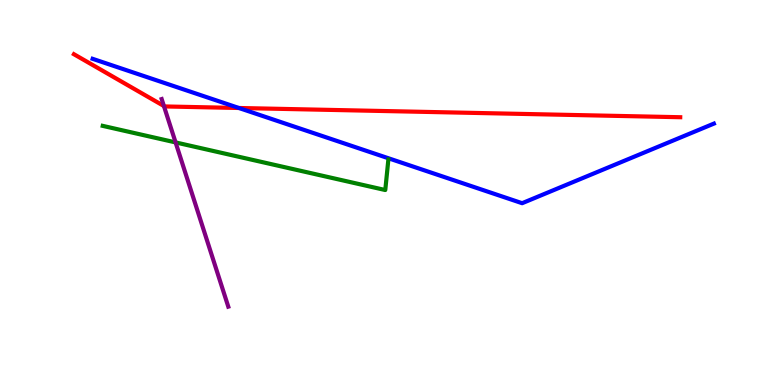[{'lines': ['blue', 'red'], 'intersections': [{'x': 3.08, 'y': 7.2}]}, {'lines': ['green', 'red'], 'intersections': []}, {'lines': ['purple', 'red'], 'intersections': [{'x': 2.11, 'y': 7.25}]}, {'lines': ['blue', 'green'], 'intersections': []}, {'lines': ['blue', 'purple'], 'intersections': []}, {'lines': ['green', 'purple'], 'intersections': [{'x': 2.27, 'y': 6.3}]}]